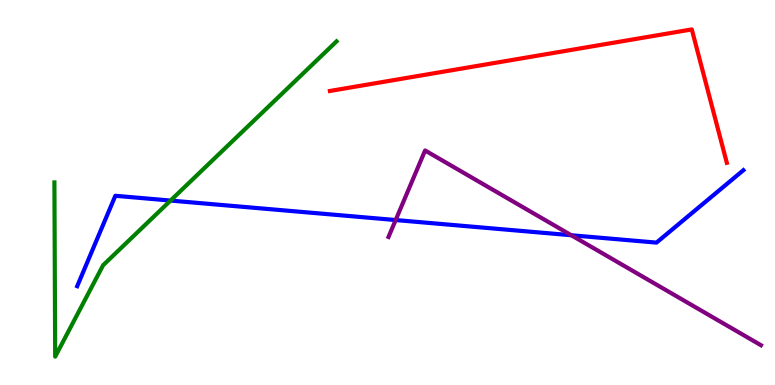[{'lines': ['blue', 'red'], 'intersections': []}, {'lines': ['green', 'red'], 'intersections': []}, {'lines': ['purple', 'red'], 'intersections': []}, {'lines': ['blue', 'green'], 'intersections': [{'x': 2.2, 'y': 4.79}]}, {'lines': ['blue', 'purple'], 'intersections': [{'x': 5.11, 'y': 4.28}, {'x': 7.37, 'y': 3.89}]}, {'lines': ['green', 'purple'], 'intersections': []}]